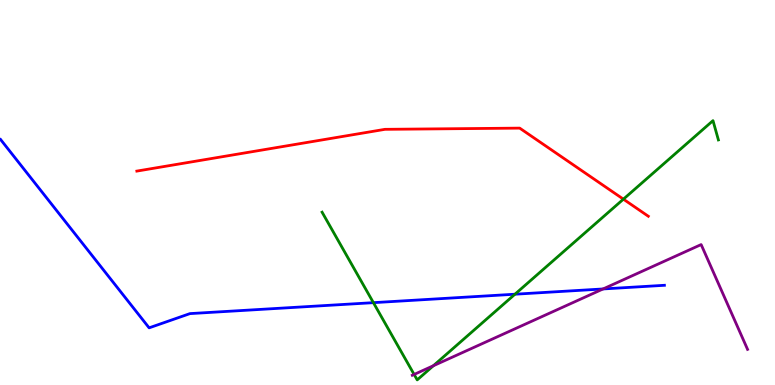[{'lines': ['blue', 'red'], 'intersections': []}, {'lines': ['green', 'red'], 'intersections': [{'x': 8.04, 'y': 4.83}]}, {'lines': ['purple', 'red'], 'intersections': []}, {'lines': ['blue', 'green'], 'intersections': [{'x': 4.82, 'y': 2.14}, {'x': 6.64, 'y': 2.36}]}, {'lines': ['blue', 'purple'], 'intersections': [{'x': 7.78, 'y': 2.49}]}, {'lines': ['green', 'purple'], 'intersections': [{'x': 5.34, 'y': 0.274}, {'x': 5.59, 'y': 0.5}]}]